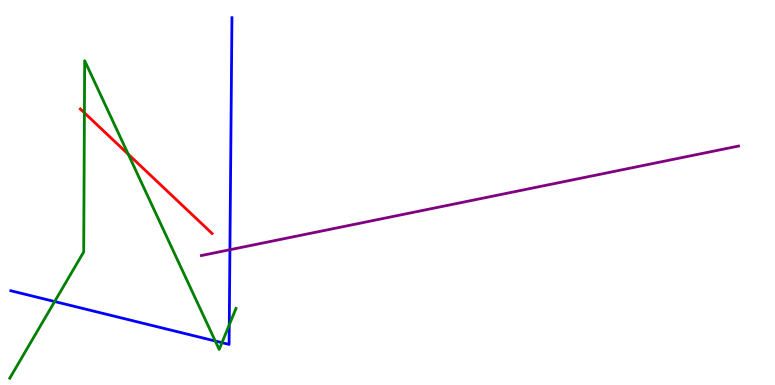[{'lines': ['blue', 'red'], 'intersections': []}, {'lines': ['green', 'red'], 'intersections': [{'x': 1.09, 'y': 7.07}, {'x': 1.65, 'y': 5.99}]}, {'lines': ['purple', 'red'], 'intersections': []}, {'lines': ['blue', 'green'], 'intersections': [{'x': 0.705, 'y': 2.17}, {'x': 2.78, 'y': 1.14}, {'x': 2.86, 'y': 1.1}, {'x': 2.96, 'y': 1.56}]}, {'lines': ['blue', 'purple'], 'intersections': [{'x': 2.97, 'y': 3.51}]}, {'lines': ['green', 'purple'], 'intersections': []}]